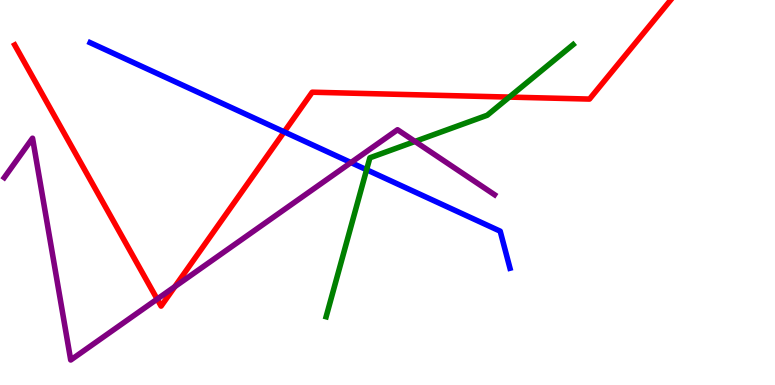[{'lines': ['blue', 'red'], 'intersections': [{'x': 3.67, 'y': 6.57}]}, {'lines': ['green', 'red'], 'intersections': [{'x': 6.57, 'y': 7.48}]}, {'lines': ['purple', 'red'], 'intersections': [{'x': 2.03, 'y': 2.23}, {'x': 2.26, 'y': 2.55}]}, {'lines': ['blue', 'green'], 'intersections': [{'x': 4.73, 'y': 5.59}]}, {'lines': ['blue', 'purple'], 'intersections': [{'x': 4.53, 'y': 5.78}]}, {'lines': ['green', 'purple'], 'intersections': [{'x': 5.35, 'y': 6.33}]}]